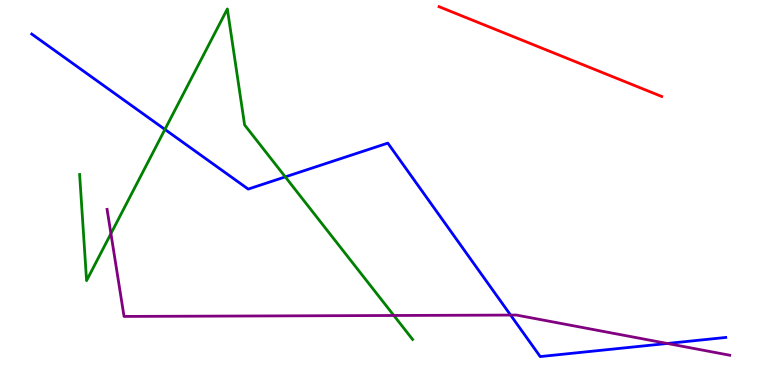[{'lines': ['blue', 'red'], 'intersections': []}, {'lines': ['green', 'red'], 'intersections': []}, {'lines': ['purple', 'red'], 'intersections': []}, {'lines': ['blue', 'green'], 'intersections': [{'x': 2.13, 'y': 6.64}, {'x': 3.68, 'y': 5.41}]}, {'lines': ['blue', 'purple'], 'intersections': [{'x': 6.59, 'y': 1.82}, {'x': 8.61, 'y': 1.08}]}, {'lines': ['green', 'purple'], 'intersections': [{'x': 1.43, 'y': 3.93}, {'x': 5.08, 'y': 1.81}]}]